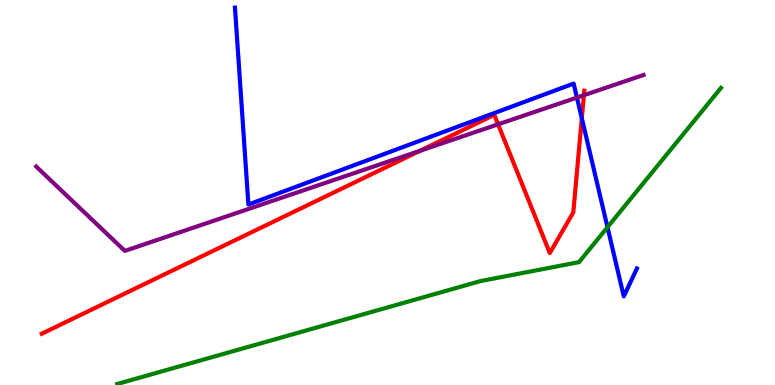[{'lines': ['blue', 'red'], 'intersections': [{'x': 7.51, 'y': 6.93}]}, {'lines': ['green', 'red'], 'intersections': []}, {'lines': ['purple', 'red'], 'intersections': [{'x': 5.42, 'y': 6.08}, {'x': 6.43, 'y': 6.77}, {'x': 7.53, 'y': 7.53}]}, {'lines': ['blue', 'green'], 'intersections': [{'x': 7.84, 'y': 4.1}]}, {'lines': ['blue', 'purple'], 'intersections': [{'x': 7.44, 'y': 7.47}]}, {'lines': ['green', 'purple'], 'intersections': []}]